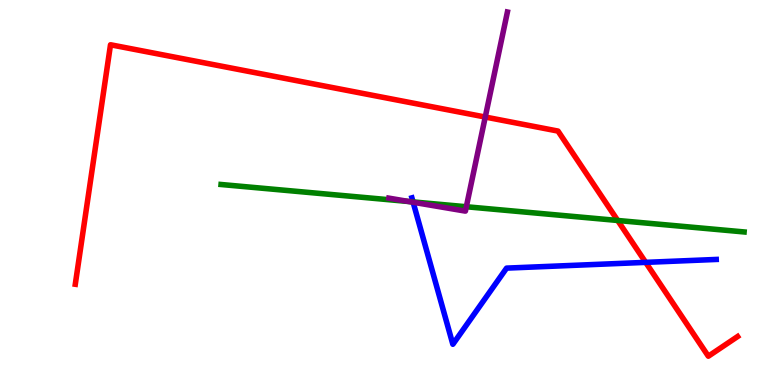[{'lines': ['blue', 'red'], 'intersections': [{'x': 8.33, 'y': 3.19}]}, {'lines': ['green', 'red'], 'intersections': [{'x': 7.97, 'y': 4.27}]}, {'lines': ['purple', 'red'], 'intersections': [{'x': 6.26, 'y': 6.96}]}, {'lines': ['blue', 'green'], 'intersections': [{'x': 5.33, 'y': 4.76}]}, {'lines': ['blue', 'purple'], 'intersections': [{'x': 5.33, 'y': 4.75}]}, {'lines': ['green', 'purple'], 'intersections': [{'x': 5.28, 'y': 4.77}, {'x': 6.02, 'y': 4.63}]}]